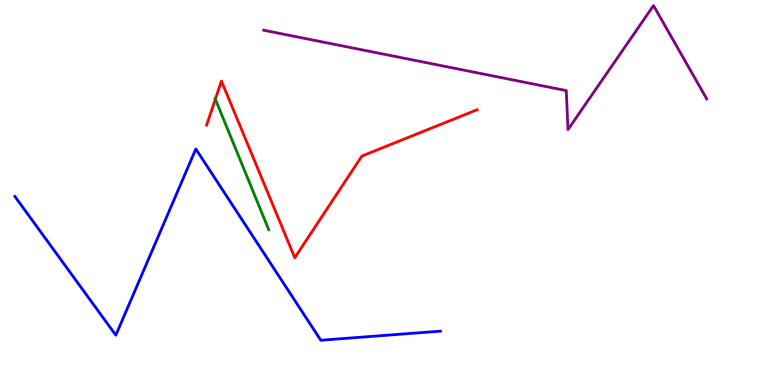[{'lines': ['blue', 'red'], 'intersections': []}, {'lines': ['green', 'red'], 'intersections': [{'x': 2.78, 'y': 7.42}]}, {'lines': ['purple', 'red'], 'intersections': []}, {'lines': ['blue', 'green'], 'intersections': []}, {'lines': ['blue', 'purple'], 'intersections': []}, {'lines': ['green', 'purple'], 'intersections': []}]